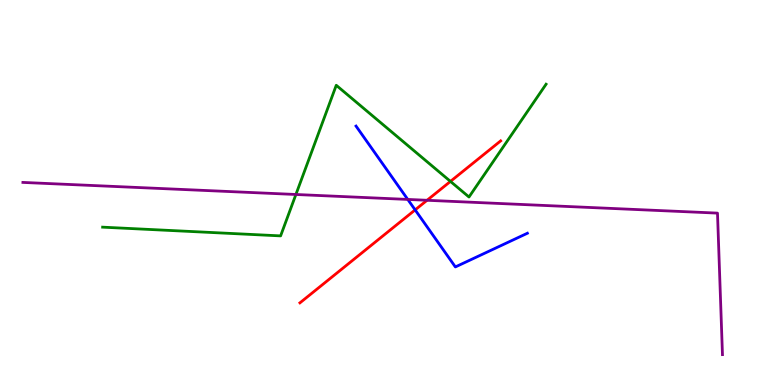[{'lines': ['blue', 'red'], 'intersections': [{'x': 5.36, 'y': 4.55}]}, {'lines': ['green', 'red'], 'intersections': [{'x': 5.81, 'y': 5.29}]}, {'lines': ['purple', 'red'], 'intersections': [{'x': 5.51, 'y': 4.8}]}, {'lines': ['blue', 'green'], 'intersections': []}, {'lines': ['blue', 'purple'], 'intersections': [{'x': 5.26, 'y': 4.82}]}, {'lines': ['green', 'purple'], 'intersections': [{'x': 3.82, 'y': 4.95}]}]